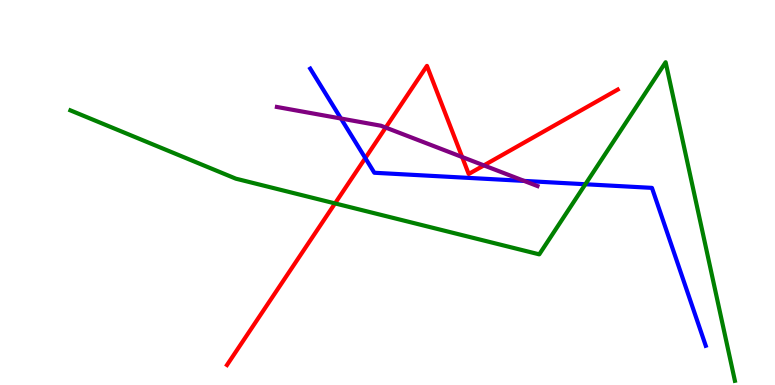[{'lines': ['blue', 'red'], 'intersections': [{'x': 4.71, 'y': 5.89}]}, {'lines': ['green', 'red'], 'intersections': [{'x': 4.32, 'y': 4.72}]}, {'lines': ['purple', 'red'], 'intersections': [{'x': 4.98, 'y': 6.69}, {'x': 5.96, 'y': 5.92}, {'x': 6.24, 'y': 5.7}]}, {'lines': ['blue', 'green'], 'intersections': [{'x': 7.55, 'y': 5.21}]}, {'lines': ['blue', 'purple'], 'intersections': [{'x': 4.4, 'y': 6.92}, {'x': 6.76, 'y': 5.3}]}, {'lines': ['green', 'purple'], 'intersections': []}]